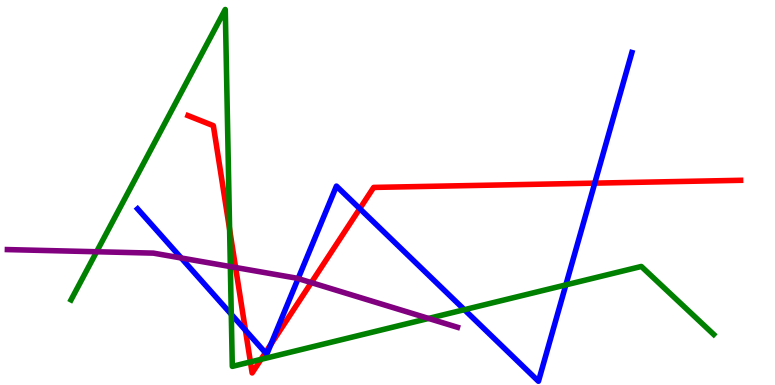[{'lines': ['blue', 'red'], 'intersections': [{'x': 3.17, 'y': 1.42}, {'x': 3.42, 'y': 0.839}, {'x': 3.5, 'y': 1.06}, {'x': 4.64, 'y': 4.58}, {'x': 7.67, 'y': 5.24}]}, {'lines': ['green', 'red'], 'intersections': [{'x': 2.96, 'y': 4.04}, {'x': 3.23, 'y': 0.599}, {'x': 3.37, 'y': 0.666}]}, {'lines': ['purple', 'red'], 'intersections': [{'x': 3.04, 'y': 3.05}, {'x': 4.02, 'y': 2.66}]}, {'lines': ['blue', 'green'], 'intersections': [{'x': 2.98, 'y': 1.84}, {'x': 5.99, 'y': 1.96}, {'x': 7.3, 'y': 2.6}]}, {'lines': ['blue', 'purple'], 'intersections': [{'x': 2.34, 'y': 3.3}, {'x': 3.85, 'y': 2.76}]}, {'lines': ['green', 'purple'], 'intersections': [{'x': 1.25, 'y': 3.46}, {'x': 2.97, 'y': 3.08}, {'x': 5.53, 'y': 1.73}]}]